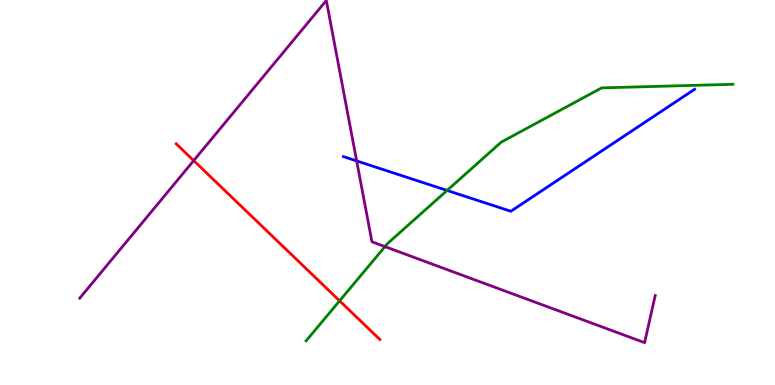[{'lines': ['blue', 'red'], 'intersections': []}, {'lines': ['green', 'red'], 'intersections': [{'x': 4.38, 'y': 2.19}]}, {'lines': ['purple', 'red'], 'intersections': [{'x': 2.5, 'y': 5.83}]}, {'lines': ['blue', 'green'], 'intersections': [{'x': 5.77, 'y': 5.05}]}, {'lines': ['blue', 'purple'], 'intersections': [{'x': 4.6, 'y': 5.82}]}, {'lines': ['green', 'purple'], 'intersections': [{'x': 4.97, 'y': 3.59}]}]